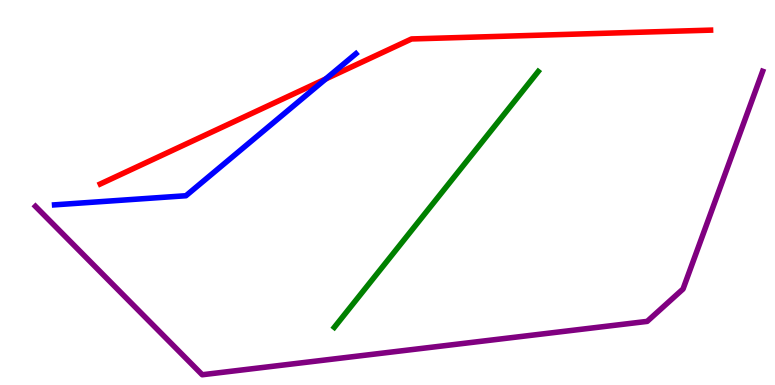[{'lines': ['blue', 'red'], 'intersections': [{'x': 4.2, 'y': 7.95}]}, {'lines': ['green', 'red'], 'intersections': []}, {'lines': ['purple', 'red'], 'intersections': []}, {'lines': ['blue', 'green'], 'intersections': []}, {'lines': ['blue', 'purple'], 'intersections': []}, {'lines': ['green', 'purple'], 'intersections': []}]